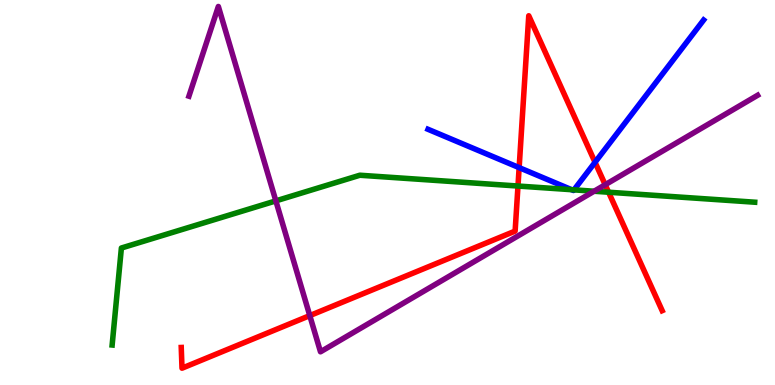[{'lines': ['blue', 'red'], 'intersections': [{'x': 6.7, 'y': 5.65}, {'x': 7.68, 'y': 5.79}]}, {'lines': ['green', 'red'], 'intersections': [{'x': 6.68, 'y': 5.17}, {'x': 7.85, 'y': 5.01}]}, {'lines': ['purple', 'red'], 'intersections': [{'x': 4.0, 'y': 1.8}, {'x': 7.81, 'y': 5.2}]}, {'lines': ['blue', 'green'], 'intersections': [{'x': 7.38, 'y': 5.07}, {'x': 7.41, 'y': 5.07}]}, {'lines': ['blue', 'purple'], 'intersections': []}, {'lines': ['green', 'purple'], 'intersections': [{'x': 3.56, 'y': 4.78}, {'x': 7.67, 'y': 5.03}]}]